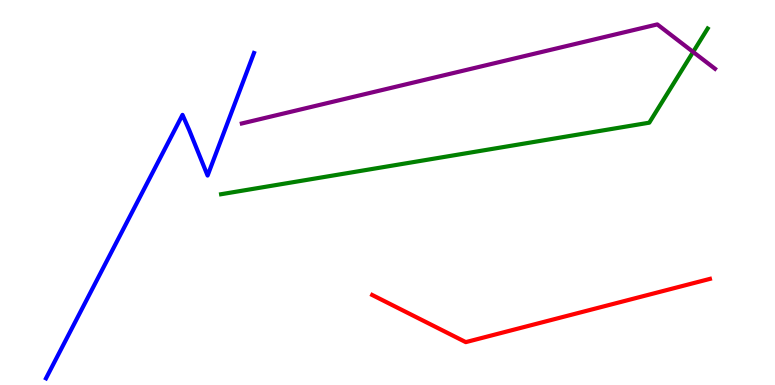[{'lines': ['blue', 'red'], 'intersections': []}, {'lines': ['green', 'red'], 'intersections': []}, {'lines': ['purple', 'red'], 'intersections': []}, {'lines': ['blue', 'green'], 'intersections': []}, {'lines': ['blue', 'purple'], 'intersections': []}, {'lines': ['green', 'purple'], 'intersections': [{'x': 8.94, 'y': 8.65}]}]